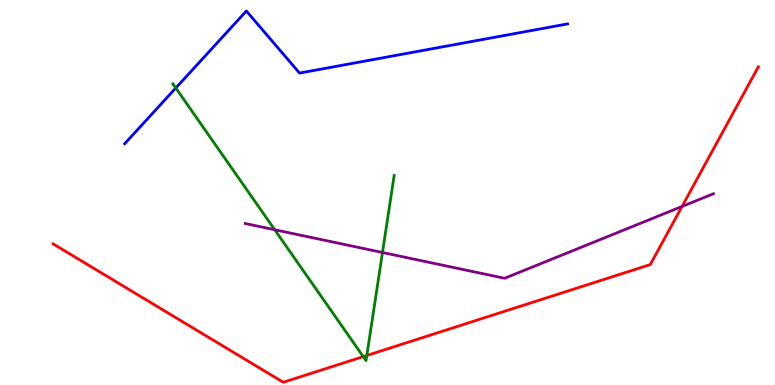[{'lines': ['blue', 'red'], 'intersections': []}, {'lines': ['green', 'red'], 'intersections': [{'x': 4.69, 'y': 0.737}, {'x': 4.73, 'y': 0.767}]}, {'lines': ['purple', 'red'], 'intersections': [{'x': 8.8, 'y': 4.64}]}, {'lines': ['blue', 'green'], 'intersections': [{'x': 2.27, 'y': 7.71}]}, {'lines': ['blue', 'purple'], 'intersections': []}, {'lines': ['green', 'purple'], 'intersections': [{'x': 3.54, 'y': 4.03}, {'x': 4.94, 'y': 3.44}]}]